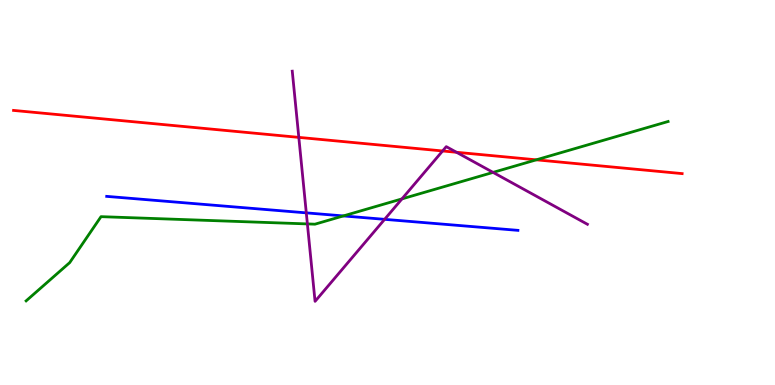[{'lines': ['blue', 'red'], 'intersections': []}, {'lines': ['green', 'red'], 'intersections': [{'x': 6.92, 'y': 5.85}]}, {'lines': ['purple', 'red'], 'intersections': [{'x': 3.86, 'y': 6.43}, {'x': 5.71, 'y': 6.08}, {'x': 5.89, 'y': 6.04}]}, {'lines': ['blue', 'green'], 'intersections': [{'x': 4.43, 'y': 4.39}]}, {'lines': ['blue', 'purple'], 'intersections': [{'x': 3.95, 'y': 4.47}, {'x': 4.96, 'y': 4.3}]}, {'lines': ['green', 'purple'], 'intersections': [{'x': 3.97, 'y': 4.18}, {'x': 5.19, 'y': 4.83}, {'x': 6.36, 'y': 5.52}]}]